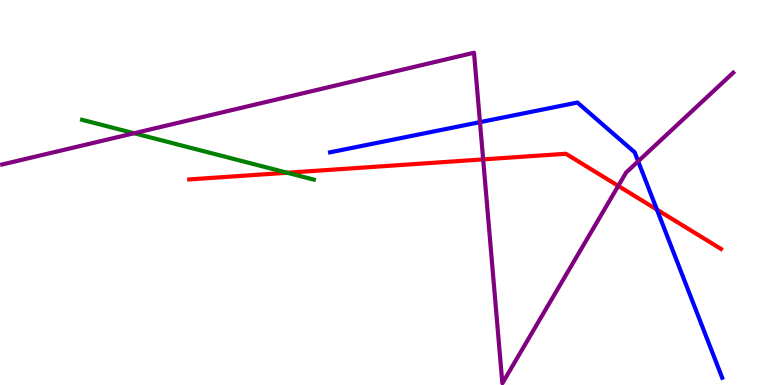[{'lines': ['blue', 'red'], 'intersections': [{'x': 8.48, 'y': 4.56}]}, {'lines': ['green', 'red'], 'intersections': [{'x': 3.71, 'y': 5.51}]}, {'lines': ['purple', 'red'], 'intersections': [{'x': 6.23, 'y': 5.86}, {'x': 7.98, 'y': 5.17}]}, {'lines': ['blue', 'green'], 'intersections': []}, {'lines': ['blue', 'purple'], 'intersections': [{'x': 6.19, 'y': 6.83}, {'x': 8.23, 'y': 5.81}]}, {'lines': ['green', 'purple'], 'intersections': [{'x': 1.73, 'y': 6.54}]}]